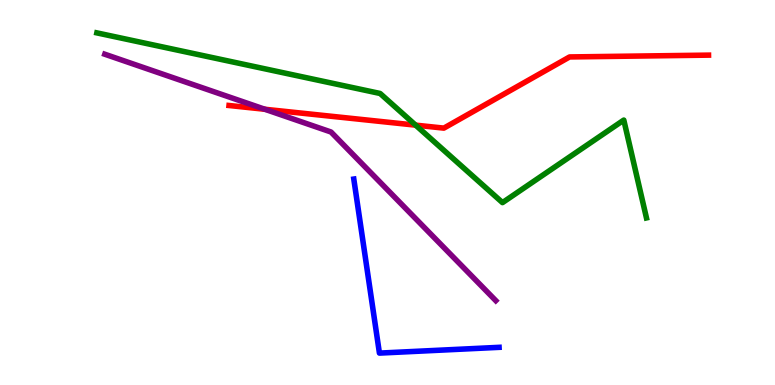[{'lines': ['blue', 'red'], 'intersections': []}, {'lines': ['green', 'red'], 'intersections': [{'x': 5.36, 'y': 6.75}]}, {'lines': ['purple', 'red'], 'intersections': [{'x': 3.42, 'y': 7.16}]}, {'lines': ['blue', 'green'], 'intersections': []}, {'lines': ['blue', 'purple'], 'intersections': []}, {'lines': ['green', 'purple'], 'intersections': []}]